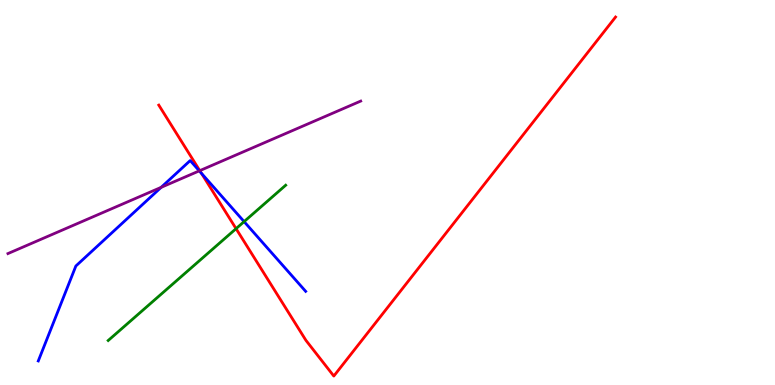[{'lines': ['blue', 'red'], 'intersections': [{'x': 2.6, 'y': 5.5}]}, {'lines': ['green', 'red'], 'intersections': [{'x': 3.05, 'y': 4.06}]}, {'lines': ['purple', 'red'], 'intersections': [{'x': 2.58, 'y': 5.57}]}, {'lines': ['blue', 'green'], 'intersections': [{'x': 3.15, 'y': 4.24}]}, {'lines': ['blue', 'purple'], 'intersections': [{'x': 2.08, 'y': 5.13}, {'x': 2.57, 'y': 5.56}]}, {'lines': ['green', 'purple'], 'intersections': []}]